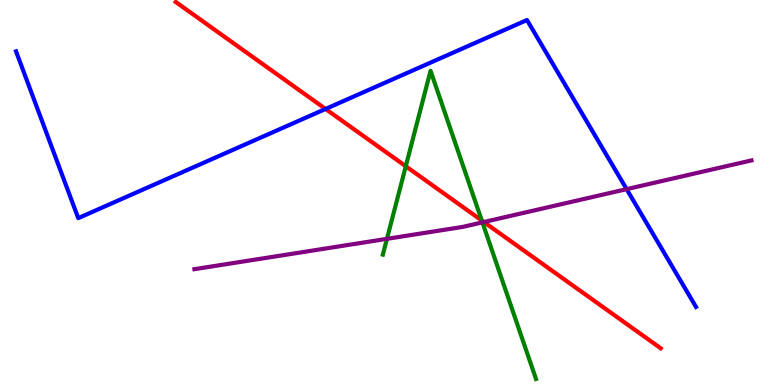[{'lines': ['blue', 'red'], 'intersections': [{'x': 4.2, 'y': 7.17}]}, {'lines': ['green', 'red'], 'intersections': [{'x': 5.24, 'y': 5.68}, {'x': 6.22, 'y': 4.27}]}, {'lines': ['purple', 'red'], 'intersections': [{'x': 6.24, 'y': 4.23}]}, {'lines': ['blue', 'green'], 'intersections': []}, {'lines': ['blue', 'purple'], 'intersections': [{'x': 8.09, 'y': 5.09}]}, {'lines': ['green', 'purple'], 'intersections': [{'x': 4.99, 'y': 3.8}, {'x': 6.22, 'y': 4.22}]}]